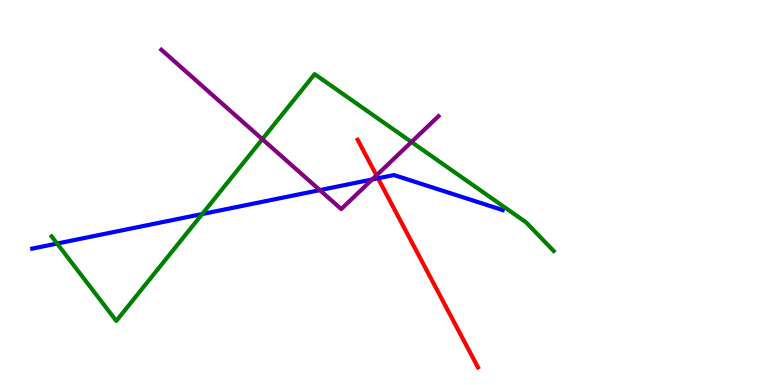[{'lines': ['blue', 'red'], 'intersections': [{'x': 4.88, 'y': 5.37}]}, {'lines': ['green', 'red'], 'intersections': []}, {'lines': ['purple', 'red'], 'intersections': [{'x': 4.86, 'y': 5.44}]}, {'lines': ['blue', 'green'], 'intersections': [{'x': 0.737, 'y': 3.67}, {'x': 2.61, 'y': 4.44}]}, {'lines': ['blue', 'purple'], 'intersections': [{'x': 4.13, 'y': 5.06}, {'x': 4.8, 'y': 5.34}]}, {'lines': ['green', 'purple'], 'intersections': [{'x': 3.39, 'y': 6.38}, {'x': 5.31, 'y': 6.31}]}]